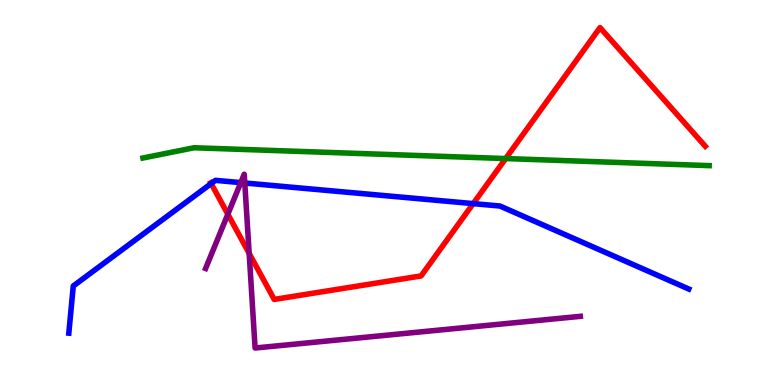[{'lines': ['blue', 'red'], 'intersections': [{'x': 2.72, 'y': 5.23}, {'x': 6.11, 'y': 4.71}]}, {'lines': ['green', 'red'], 'intersections': [{'x': 6.52, 'y': 5.88}]}, {'lines': ['purple', 'red'], 'intersections': [{'x': 2.94, 'y': 4.44}, {'x': 3.22, 'y': 3.42}]}, {'lines': ['blue', 'green'], 'intersections': []}, {'lines': ['blue', 'purple'], 'intersections': [{'x': 3.11, 'y': 5.26}, {'x': 3.16, 'y': 5.25}]}, {'lines': ['green', 'purple'], 'intersections': []}]